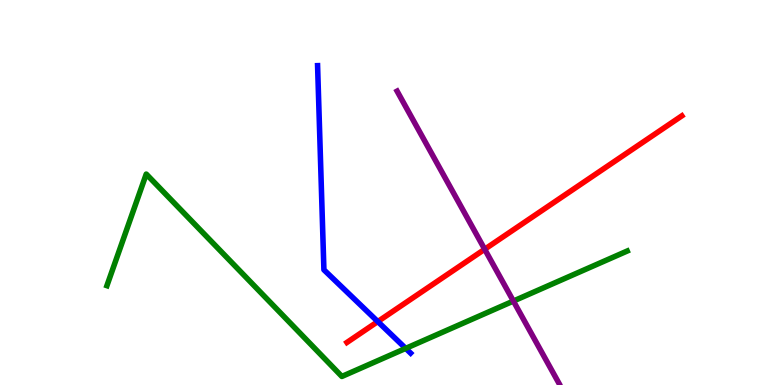[{'lines': ['blue', 'red'], 'intersections': [{'x': 4.87, 'y': 1.65}]}, {'lines': ['green', 'red'], 'intersections': []}, {'lines': ['purple', 'red'], 'intersections': [{'x': 6.25, 'y': 3.53}]}, {'lines': ['blue', 'green'], 'intersections': [{'x': 5.23, 'y': 0.951}]}, {'lines': ['blue', 'purple'], 'intersections': []}, {'lines': ['green', 'purple'], 'intersections': [{'x': 6.62, 'y': 2.18}]}]